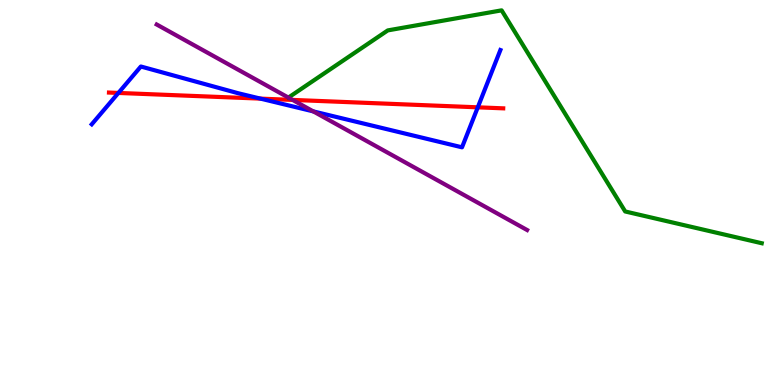[{'lines': ['blue', 'red'], 'intersections': [{'x': 1.53, 'y': 7.59}, {'x': 3.36, 'y': 7.44}, {'x': 6.16, 'y': 7.21}]}, {'lines': ['green', 'red'], 'intersections': []}, {'lines': ['purple', 'red'], 'intersections': [{'x': 3.78, 'y': 7.4}]}, {'lines': ['blue', 'green'], 'intersections': []}, {'lines': ['blue', 'purple'], 'intersections': [{'x': 4.04, 'y': 7.11}]}, {'lines': ['green', 'purple'], 'intersections': []}]